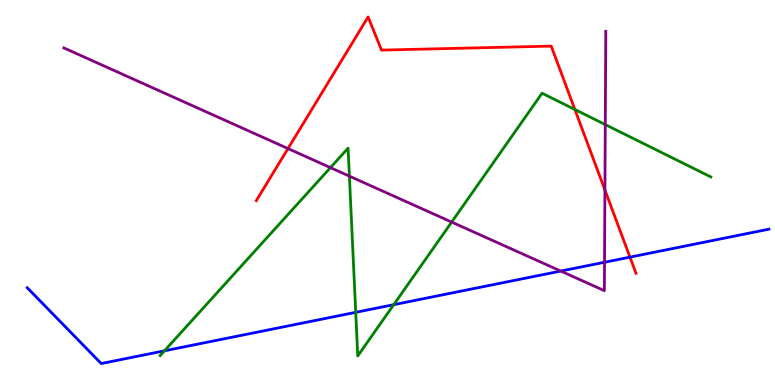[{'lines': ['blue', 'red'], 'intersections': [{'x': 8.13, 'y': 3.32}]}, {'lines': ['green', 'red'], 'intersections': [{'x': 7.42, 'y': 7.16}]}, {'lines': ['purple', 'red'], 'intersections': [{'x': 3.72, 'y': 6.14}, {'x': 7.81, 'y': 5.06}]}, {'lines': ['blue', 'green'], 'intersections': [{'x': 2.12, 'y': 0.888}, {'x': 4.59, 'y': 1.89}, {'x': 5.08, 'y': 2.09}]}, {'lines': ['blue', 'purple'], 'intersections': [{'x': 7.24, 'y': 2.96}, {'x': 7.8, 'y': 3.19}]}, {'lines': ['green', 'purple'], 'intersections': [{'x': 4.26, 'y': 5.65}, {'x': 4.51, 'y': 5.42}, {'x': 5.83, 'y': 4.23}, {'x': 7.81, 'y': 6.76}]}]